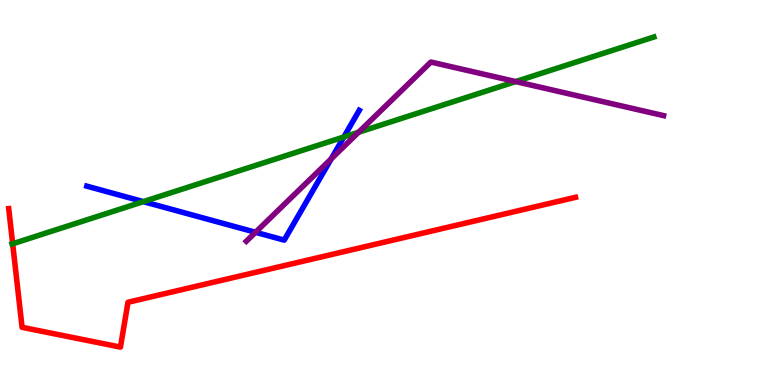[{'lines': ['blue', 'red'], 'intersections': []}, {'lines': ['green', 'red'], 'intersections': [{'x': 0.164, 'y': 3.67}]}, {'lines': ['purple', 'red'], 'intersections': []}, {'lines': ['blue', 'green'], 'intersections': [{'x': 1.85, 'y': 4.76}, {'x': 4.44, 'y': 6.44}]}, {'lines': ['blue', 'purple'], 'intersections': [{'x': 3.3, 'y': 3.97}, {'x': 4.27, 'y': 5.87}]}, {'lines': ['green', 'purple'], 'intersections': [{'x': 4.63, 'y': 6.57}, {'x': 6.65, 'y': 7.88}]}]